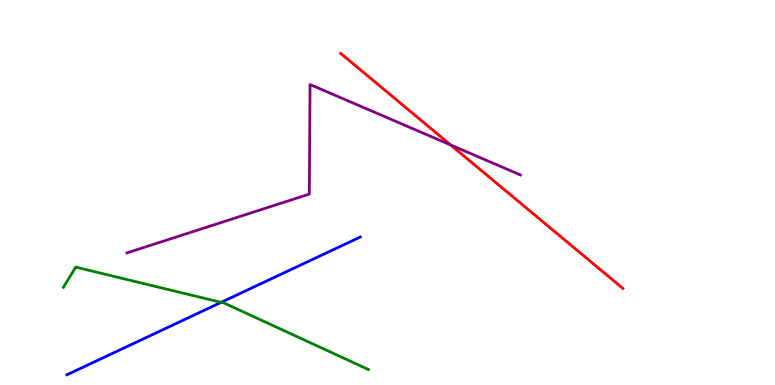[{'lines': ['blue', 'red'], 'intersections': []}, {'lines': ['green', 'red'], 'intersections': []}, {'lines': ['purple', 'red'], 'intersections': [{'x': 5.81, 'y': 6.24}]}, {'lines': ['blue', 'green'], 'intersections': [{'x': 2.85, 'y': 2.15}]}, {'lines': ['blue', 'purple'], 'intersections': []}, {'lines': ['green', 'purple'], 'intersections': []}]